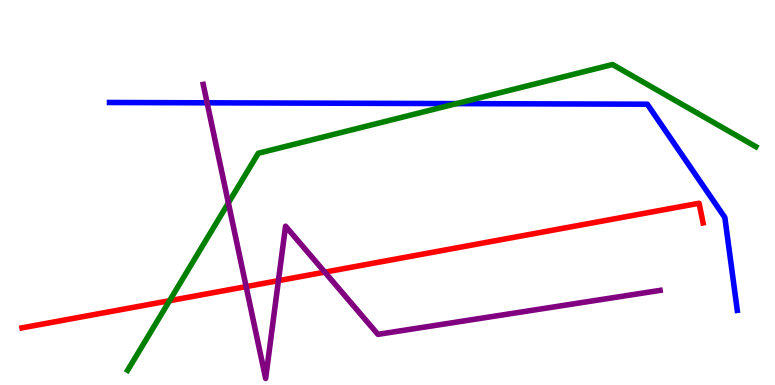[{'lines': ['blue', 'red'], 'intersections': []}, {'lines': ['green', 'red'], 'intersections': [{'x': 2.19, 'y': 2.19}]}, {'lines': ['purple', 'red'], 'intersections': [{'x': 3.18, 'y': 2.56}, {'x': 3.59, 'y': 2.71}, {'x': 4.19, 'y': 2.93}]}, {'lines': ['blue', 'green'], 'intersections': [{'x': 5.89, 'y': 7.31}]}, {'lines': ['blue', 'purple'], 'intersections': [{'x': 2.67, 'y': 7.33}]}, {'lines': ['green', 'purple'], 'intersections': [{'x': 2.95, 'y': 4.73}]}]